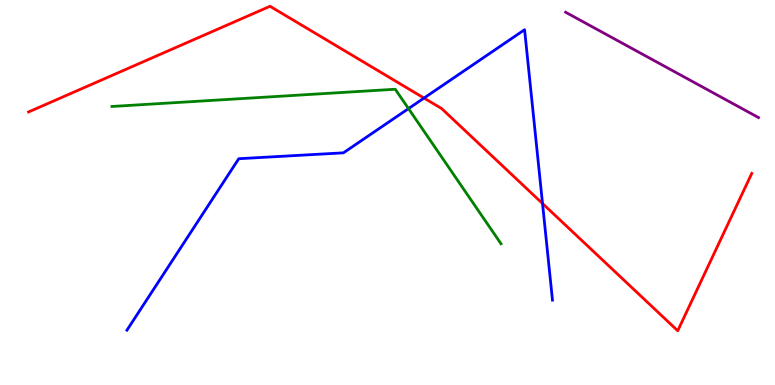[{'lines': ['blue', 'red'], 'intersections': [{'x': 5.47, 'y': 7.45}, {'x': 7.0, 'y': 4.71}]}, {'lines': ['green', 'red'], 'intersections': []}, {'lines': ['purple', 'red'], 'intersections': []}, {'lines': ['blue', 'green'], 'intersections': [{'x': 5.27, 'y': 7.18}]}, {'lines': ['blue', 'purple'], 'intersections': []}, {'lines': ['green', 'purple'], 'intersections': []}]